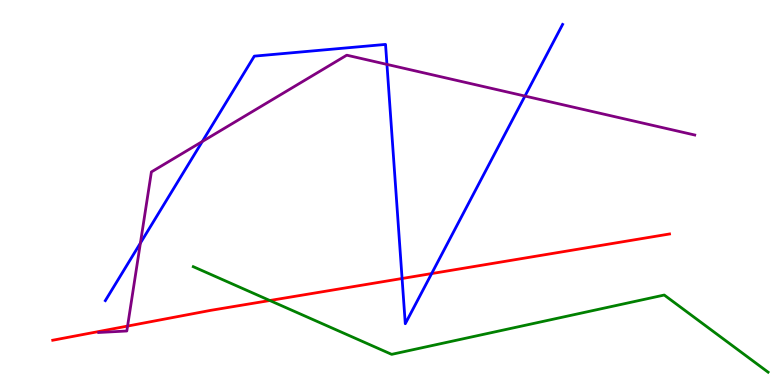[{'lines': ['blue', 'red'], 'intersections': [{'x': 5.19, 'y': 2.77}, {'x': 5.57, 'y': 2.89}]}, {'lines': ['green', 'red'], 'intersections': [{'x': 3.48, 'y': 2.19}]}, {'lines': ['purple', 'red'], 'intersections': [{'x': 1.65, 'y': 1.53}]}, {'lines': ['blue', 'green'], 'intersections': []}, {'lines': ['blue', 'purple'], 'intersections': [{'x': 1.81, 'y': 3.69}, {'x': 2.61, 'y': 6.32}, {'x': 4.99, 'y': 8.33}, {'x': 6.77, 'y': 7.5}]}, {'lines': ['green', 'purple'], 'intersections': []}]